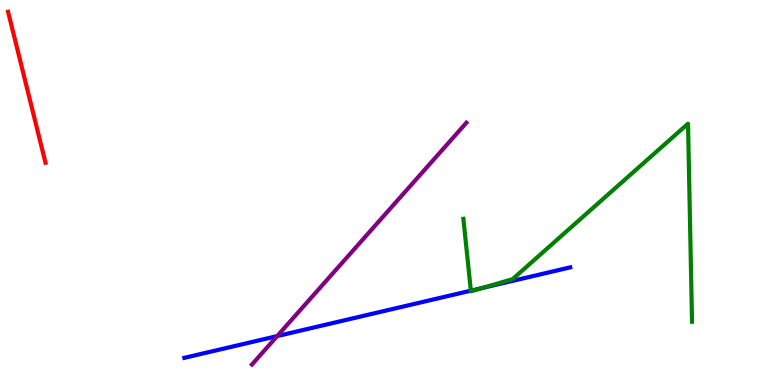[{'lines': ['blue', 'red'], 'intersections': []}, {'lines': ['green', 'red'], 'intersections': []}, {'lines': ['purple', 'red'], 'intersections': []}, {'lines': ['blue', 'green'], 'intersections': [{'x': 6.08, 'y': 2.45}, {'x': 6.23, 'y': 2.52}]}, {'lines': ['blue', 'purple'], 'intersections': [{'x': 3.58, 'y': 1.27}]}, {'lines': ['green', 'purple'], 'intersections': []}]